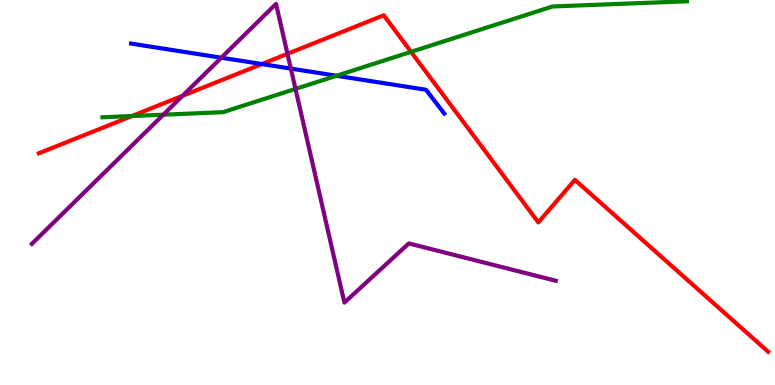[{'lines': ['blue', 'red'], 'intersections': [{'x': 3.38, 'y': 8.34}]}, {'lines': ['green', 'red'], 'intersections': [{'x': 1.7, 'y': 6.99}, {'x': 5.3, 'y': 8.65}]}, {'lines': ['purple', 'red'], 'intersections': [{'x': 2.36, 'y': 7.51}, {'x': 3.71, 'y': 8.6}]}, {'lines': ['blue', 'green'], 'intersections': [{'x': 4.34, 'y': 8.03}]}, {'lines': ['blue', 'purple'], 'intersections': [{'x': 2.86, 'y': 8.5}, {'x': 3.75, 'y': 8.22}]}, {'lines': ['green', 'purple'], 'intersections': [{'x': 2.11, 'y': 7.02}, {'x': 3.81, 'y': 7.69}]}]